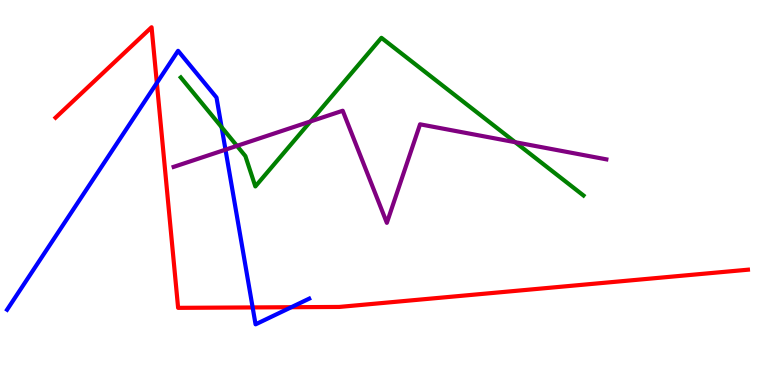[{'lines': ['blue', 'red'], 'intersections': [{'x': 2.02, 'y': 7.85}, {'x': 3.26, 'y': 2.01}, {'x': 3.76, 'y': 2.02}]}, {'lines': ['green', 'red'], 'intersections': []}, {'lines': ['purple', 'red'], 'intersections': []}, {'lines': ['blue', 'green'], 'intersections': [{'x': 2.86, 'y': 6.7}]}, {'lines': ['blue', 'purple'], 'intersections': [{'x': 2.91, 'y': 6.11}]}, {'lines': ['green', 'purple'], 'intersections': [{'x': 3.06, 'y': 6.21}, {'x': 4.01, 'y': 6.85}, {'x': 6.65, 'y': 6.31}]}]